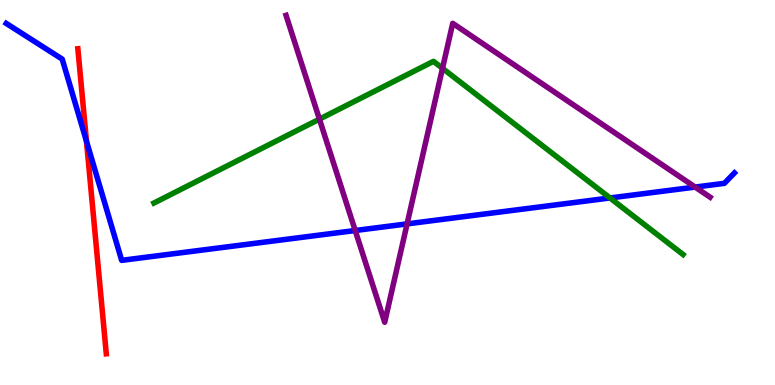[{'lines': ['blue', 'red'], 'intersections': [{'x': 1.12, 'y': 6.33}]}, {'lines': ['green', 'red'], 'intersections': []}, {'lines': ['purple', 'red'], 'intersections': []}, {'lines': ['blue', 'green'], 'intersections': [{'x': 7.87, 'y': 4.86}]}, {'lines': ['blue', 'purple'], 'intersections': [{'x': 4.58, 'y': 4.01}, {'x': 5.25, 'y': 4.18}, {'x': 8.97, 'y': 5.14}]}, {'lines': ['green', 'purple'], 'intersections': [{'x': 4.12, 'y': 6.91}, {'x': 5.71, 'y': 8.23}]}]